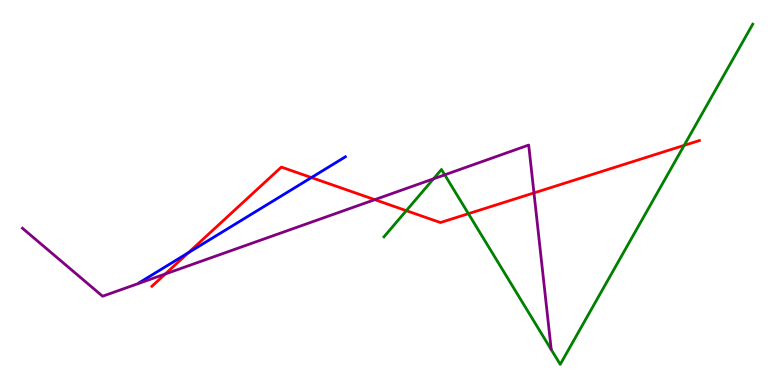[{'lines': ['blue', 'red'], 'intersections': [{'x': 2.43, 'y': 3.44}, {'x': 4.02, 'y': 5.39}]}, {'lines': ['green', 'red'], 'intersections': [{'x': 5.24, 'y': 4.53}, {'x': 6.04, 'y': 4.45}, {'x': 8.83, 'y': 6.22}]}, {'lines': ['purple', 'red'], 'intersections': [{'x': 2.13, 'y': 2.88}, {'x': 4.84, 'y': 4.81}, {'x': 6.89, 'y': 4.99}]}, {'lines': ['blue', 'green'], 'intersections': []}, {'lines': ['blue', 'purple'], 'intersections': []}, {'lines': ['green', 'purple'], 'intersections': [{'x': 5.59, 'y': 5.36}, {'x': 5.74, 'y': 5.46}]}]